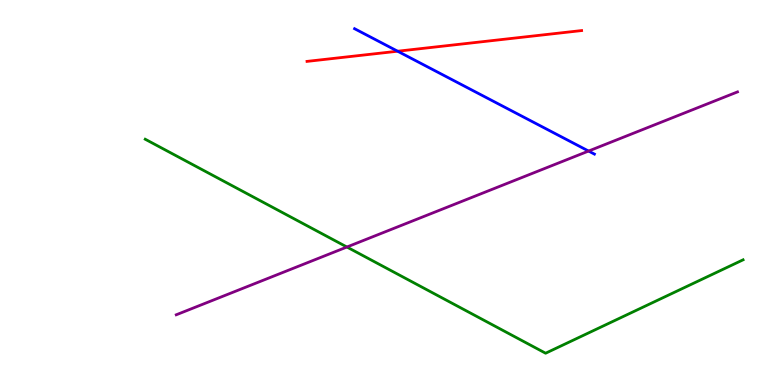[{'lines': ['blue', 'red'], 'intersections': [{'x': 5.13, 'y': 8.67}]}, {'lines': ['green', 'red'], 'intersections': []}, {'lines': ['purple', 'red'], 'intersections': []}, {'lines': ['blue', 'green'], 'intersections': []}, {'lines': ['blue', 'purple'], 'intersections': [{'x': 7.59, 'y': 6.08}]}, {'lines': ['green', 'purple'], 'intersections': [{'x': 4.48, 'y': 3.58}]}]